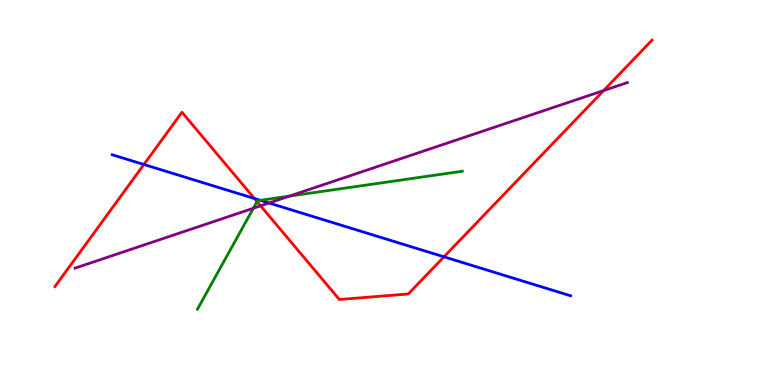[{'lines': ['blue', 'red'], 'intersections': [{'x': 1.86, 'y': 5.73}, {'x': 3.28, 'y': 4.84}, {'x': 5.73, 'y': 3.33}]}, {'lines': ['green', 'red'], 'intersections': [{'x': 3.32, 'y': 4.76}]}, {'lines': ['purple', 'red'], 'intersections': [{'x': 3.36, 'y': 4.65}, {'x': 7.79, 'y': 7.65}]}, {'lines': ['blue', 'green'], 'intersections': [{'x': 3.36, 'y': 4.8}]}, {'lines': ['blue', 'purple'], 'intersections': [{'x': 3.47, 'y': 4.73}]}, {'lines': ['green', 'purple'], 'intersections': [{'x': 3.27, 'y': 4.59}, {'x': 3.74, 'y': 4.91}]}]